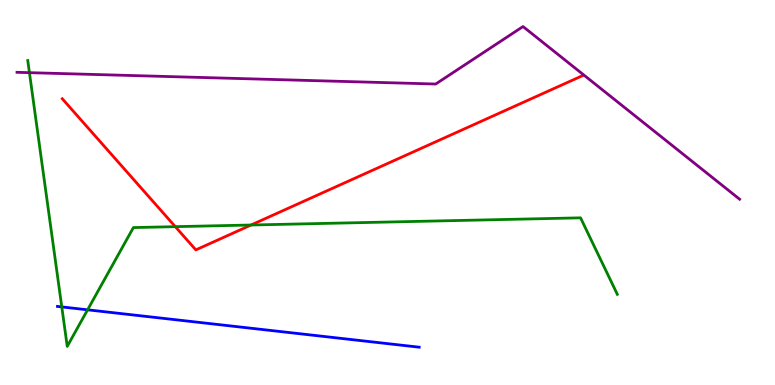[{'lines': ['blue', 'red'], 'intersections': []}, {'lines': ['green', 'red'], 'intersections': [{'x': 2.26, 'y': 4.11}, {'x': 3.24, 'y': 4.16}]}, {'lines': ['purple', 'red'], 'intersections': []}, {'lines': ['blue', 'green'], 'intersections': [{'x': 0.797, 'y': 2.03}, {'x': 1.13, 'y': 1.95}]}, {'lines': ['blue', 'purple'], 'intersections': []}, {'lines': ['green', 'purple'], 'intersections': [{'x': 0.38, 'y': 8.11}]}]